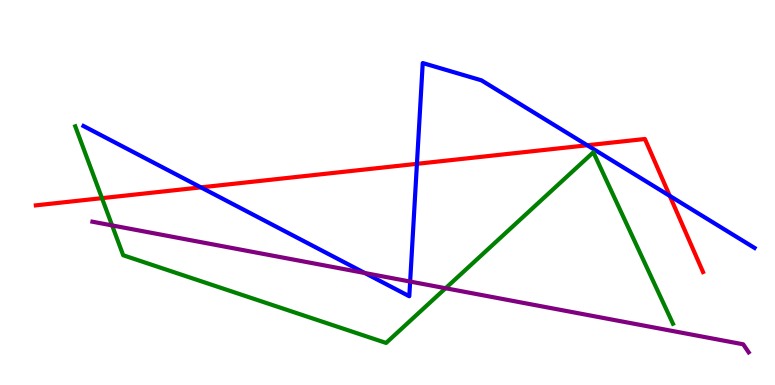[{'lines': ['blue', 'red'], 'intersections': [{'x': 2.59, 'y': 5.13}, {'x': 5.38, 'y': 5.74}, {'x': 7.58, 'y': 6.23}, {'x': 8.64, 'y': 4.91}]}, {'lines': ['green', 'red'], 'intersections': [{'x': 1.32, 'y': 4.85}]}, {'lines': ['purple', 'red'], 'intersections': []}, {'lines': ['blue', 'green'], 'intersections': []}, {'lines': ['blue', 'purple'], 'intersections': [{'x': 4.71, 'y': 2.91}, {'x': 5.29, 'y': 2.69}]}, {'lines': ['green', 'purple'], 'intersections': [{'x': 1.45, 'y': 4.15}, {'x': 5.75, 'y': 2.51}]}]